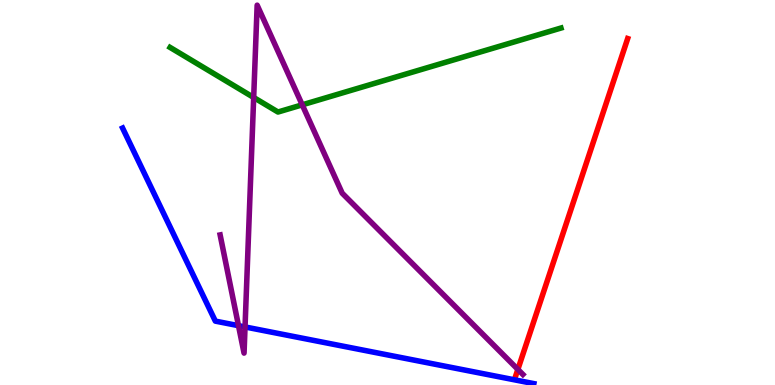[{'lines': ['blue', 'red'], 'intersections': []}, {'lines': ['green', 'red'], 'intersections': []}, {'lines': ['purple', 'red'], 'intersections': [{'x': 6.68, 'y': 0.405}]}, {'lines': ['blue', 'green'], 'intersections': []}, {'lines': ['blue', 'purple'], 'intersections': [{'x': 3.08, 'y': 1.54}, {'x': 3.16, 'y': 1.51}]}, {'lines': ['green', 'purple'], 'intersections': [{'x': 3.27, 'y': 7.47}, {'x': 3.9, 'y': 7.28}]}]